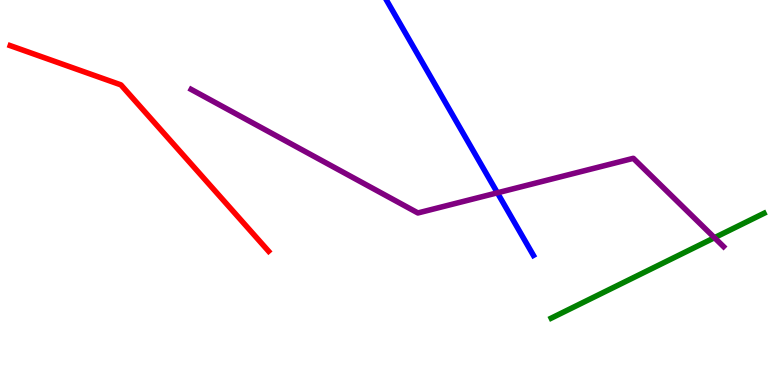[{'lines': ['blue', 'red'], 'intersections': []}, {'lines': ['green', 'red'], 'intersections': []}, {'lines': ['purple', 'red'], 'intersections': []}, {'lines': ['blue', 'green'], 'intersections': []}, {'lines': ['blue', 'purple'], 'intersections': [{'x': 6.42, 'y': 4.99}]}, {'lines': ['green', 'purple'], 'intersections': [{'x': 9.22, 'y': 3.83}]}]